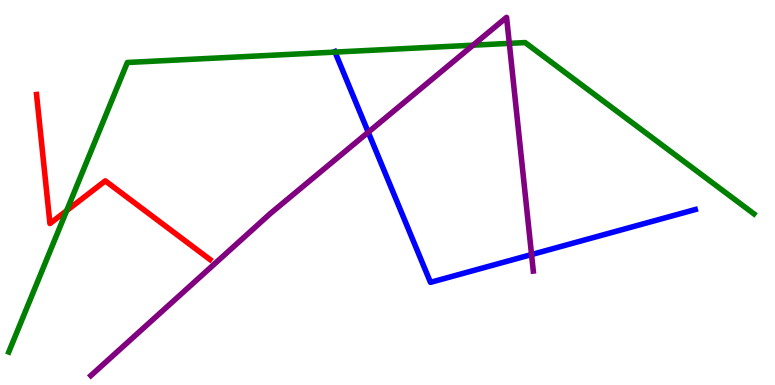[{'lines': ['blue', 'red'], 'intersections': []}, {'lines': ['green', 'red'], 'intersections': [{'x': 0.86, 'y': 4.53}]}, {'lines': ['purple', 'red'], 'intersections': []}, {'lines': ['blue', 'green'], 'intersections': [{'x': 4.32, 'y': 8.65}]}, {'lines': ['blue', 'purple'], 'intersections': [{'x': 4.75, 'y': 6.57}, {'x': 6.86, 'y': 3.39}]}, {'lines': ['green', 'purple'], 'intersections': [{'x': 6.1, 'y': 8.83}, {'x': 6.57, 'y': 8.87}]}]